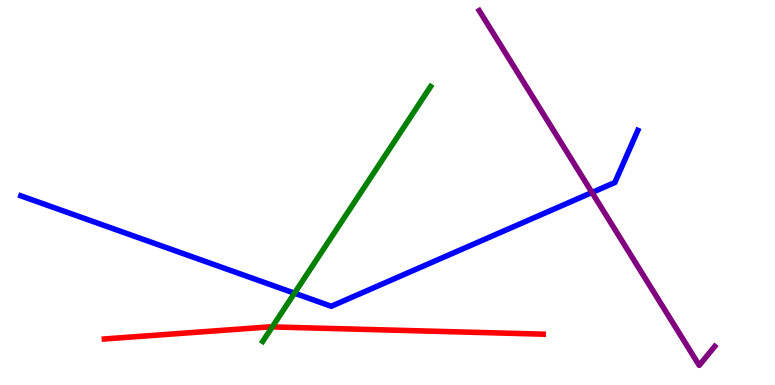[{'lines': ['blue', 'red'], 'intersections': []}, {'lines': ['green', 'red'], 'intersections': [{'x': 3.51, 'y': 1.51}]}, {'lines': ['purple', 'red'], 'intersections': []}, {'lines': ['blue', 'green'], 'intersections': [{'x': 3.8, 'y': 2.38}]}, {'lines': ['blue', 'purple'], 'intersections': [{'x': 7.64, 'y': 5.0}]}, {'lines': ['green', 'purple'], 'intersections': []}]